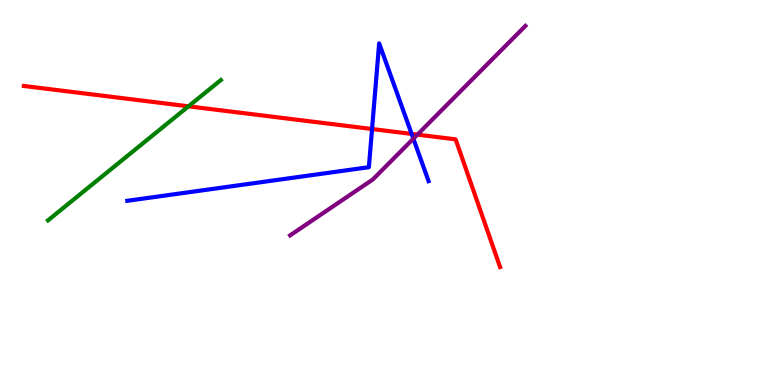[{'lines': ['blue', 'red'], 'intersections': [{'x': 4.8, 'y': 6.65}, {'x': 5.31, 'y': 6.52}]}, {'lines': ['green', 'red'], 'intersections': [{'x': 2.43, 'y': 7.24}]}, {'lines': ['purple', 'red'], 'intersections': [{'x': 5.39, 'y': 6.5}]}, {'lines': ['blue', 'green'], 'intersections': []}, {'lines': ['blue', 'purple'], 'intersections': [{'x': 5.33, 'y': 6.4}]}, {'lines': ['green', 'purple'], 'intersections': []}]